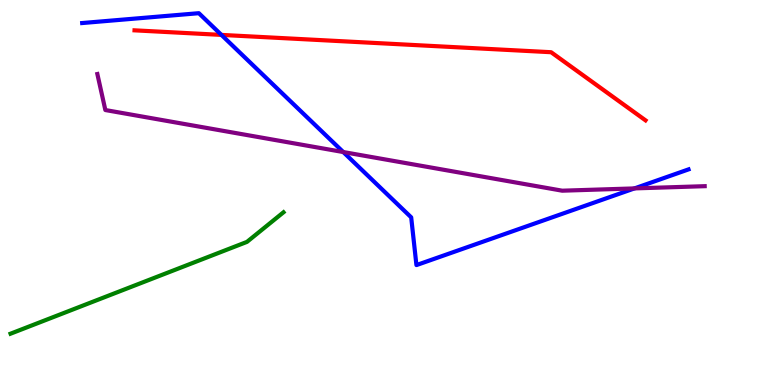[{'lines': ['blue', 'red'], 'intersections': [{'x': 2.86, 'y': 9.09}]}, {'lines': ['green', 'red'], 'intersections': []}, {'lines': ['purple', 'red'], 'intersections': []}, {'lines': ['blue', 'green'], 'intersections': []}, {'lines': ['blue', 'purple'], 'intersections': [{'x': 4.43, 'y': 6.05}, {'x': 8.19, 'y': 5.11}]}, {'lines': ['green', 'purple'], 'intersections': []}]